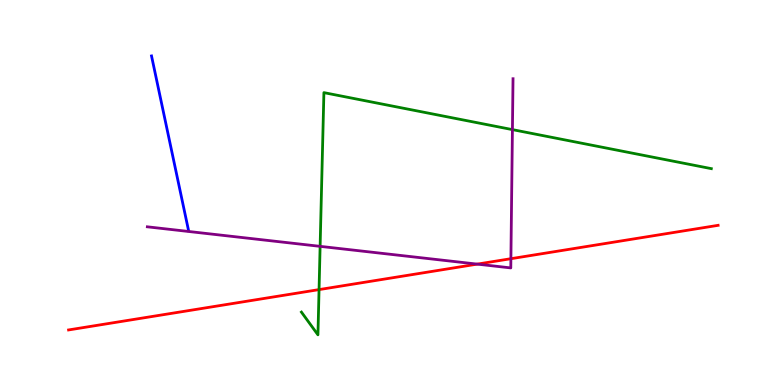[{'lines': ['blue', 'red'], 'intersections': []}, {'lines': ['green', 'red'], 'intersections': [{'x': 4.12, 'y': 2.48}]}, {'lines': ['purple', 'red'], 'intersections': [{'x': 6.16, 'y': 3.14}, {'x': 6.59, 'y': 3.28}]}, {'lines': ['blue', 'green'], 'intersections': []}, {'lines': ['blue', 'purple'], 'intersections': []}, {'lines': ['green', 'purple'], 'intersections': [{'x': 4.13, 'y': 3.6}, {'x': 6.61, 'y': 6.63}]}]